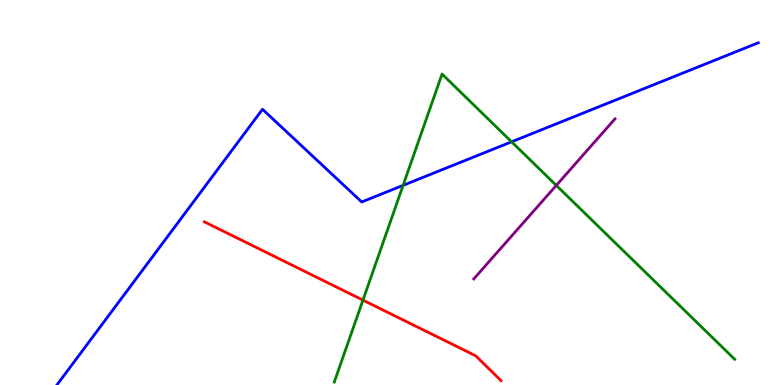[{'lines': ['blue', 'red'], 'intersections': []}, {'lines': ['green', 'red'], 'intersections': [{'x': 4.68, 'y': 2.2}]}, {'lines': ['purple', 'red'], 'intersections': []}, {'lines': ['blue', 'green'], 'intersections': [{'x': 5.2, 'y': 5.19}, {'x': 6.6, 'y': 6.32}]}, {'lines': ['blue', 'purple'], 'intersections': []}, {'lines': ['green', 'purple'], 'intersections': [{'x': 7.18, 'y': 5.18}]}]